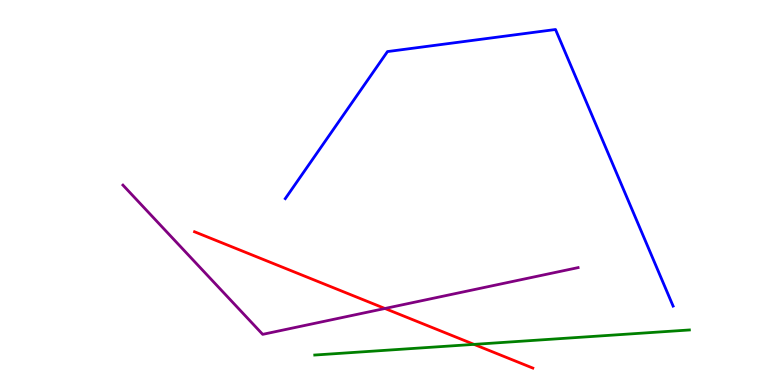[{'lines': ['blue', 'red'], 'intersections': []}, {'lines': ['green', 'red'], 'intersections': [{'x': 6.12, 'y': 1.06}]}, {'lines': ['purple', 'red'], 'intersections': [{'x': 4.97, 'y': 1.99}]}, {'lines': ['blue', 'green'], 'intersections': []}, {'lines': ['blue', 'purple'], 'intersections': []}, {'lines': ['green', 'purple'], 'intersections': []}]